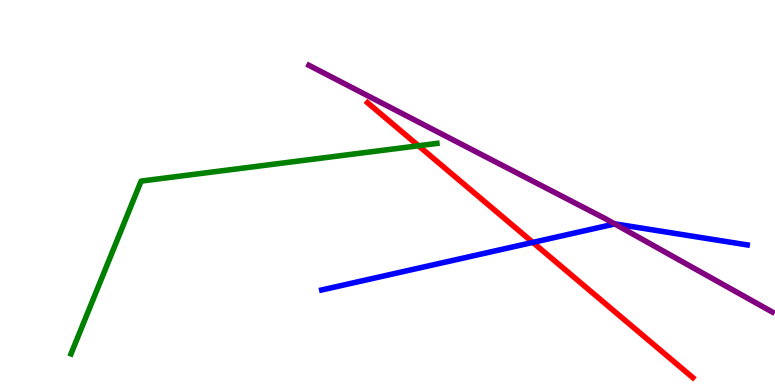[{'lines': ['blue', 'red'], 'intersections': [{'x': 6.88, 'y': 3.7}]}, {'lines': ['green', 'red'], 'intersections': [{'x': 5.4, 'y': 6.21}]}, {'lines': ['purple', 'red'], 'intersections': []}, {'lines': ['blue', 'green'], 'intersections': []}, {'lines': ['blue', 'purple'], 'intersections': [{'x': 7.93, 'y': 4.18}]}, {'lines': ['green', 'purple'], 'intersections': []}]